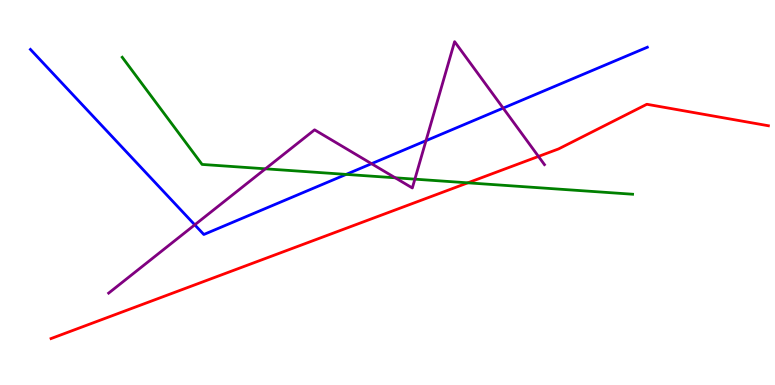[{'lines': ['blue', 'red'], 'intersections': []}, {'lines': ['green', 'red'], 'intersections': [{'x': 6.04, 'y': 5.25}]}, {'lines': ['purple', 'red'], 'intersections': [{'x': 6.95, 'y': 5.94}]}, {'lines': ['blue', 'green'], 'intersections': [{'x': 4.47, 'y': 5.47}]}, {'lines': ['blue', 'purple'], 'intersections': [{'x': 2.51, 'y': 4.16}, {'x': 4.79, 'y': 5.75}, {'x': 5.5, 'y': 6.35}, {'x': 6.49, 'y': 7.19}]}, {'lines': ['green', 'purple'], 'intersections': [{'x': 3.42, 'y': 5.62}, {'x': 5.1, 'y': 5.38}, {'x': 5.35, 'y': 5.35}]}]